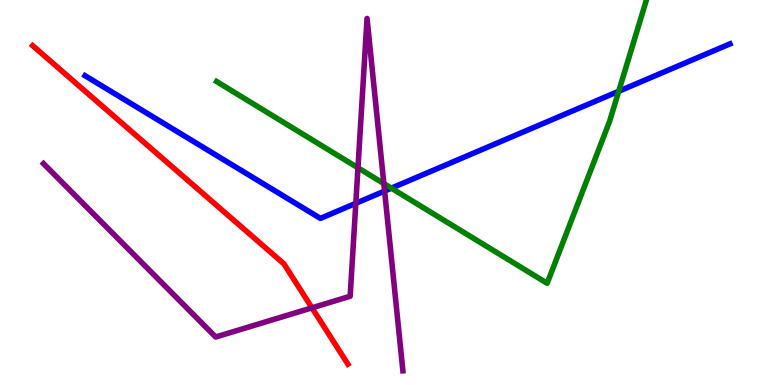[{'lines': ['blue', 'red'], 'intersections': []}, {'lines': ['green', 'red'], 'intersections': []}, {'lines': ['purple', 'red'], 'intersections': [{'x': 4.03, 'y': 2.0}]}, {'lines': ['blue', 'green'], 'intersections': [{'x': 5.05, 'y': 5.11}, {'x': 7.98, 'y': 7.63}]}, {'lines': ['blue', 'purple'], 'intersections': [{'x': 4.59, 'y': 4.72}, {'x': 4.96, 'y': 5.04}]}, {'lines': ['green', 'purple'], 'intersections': [{'x': 4.62, 'y': 5.64}, {'x': 4.95, 'y': 5.23}]}]